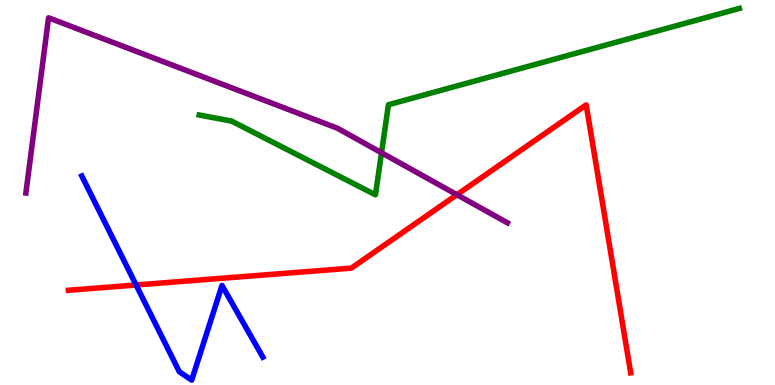[{'lines': ['blue', 'red'], 'intersections': [{'x': 1.76, 'y': 2.6}]}, {'lines': ['green', 'red'], 'intersections': []}, {'lines': ['purple', 'red'], 'intersections': [{'x': 5.9, 'y': 4.94}]}, {'lines': ['blue', 'green'], 'intersections': []}, {'lines': ['blue', 'purple'], 'intersections': []}, {'lines': ['green', 'purple'], 'intersections': [{'x': 4.92, 'y': 6.03}]}]